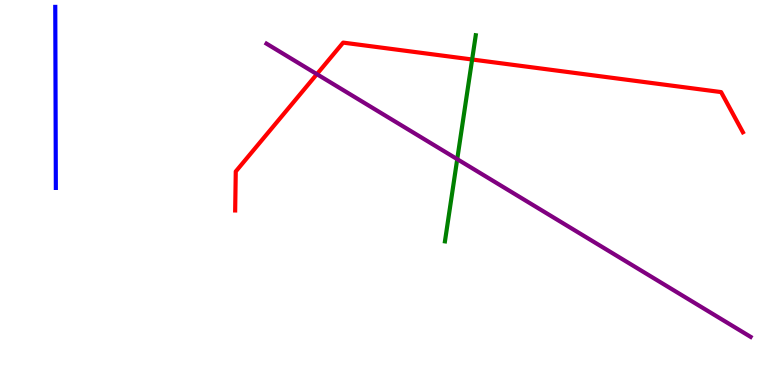[{'lines': ['blue', 'red'], 'intersections': []}, {'lines': ['green', 'red'], 'intersections': [{'x': 6.09, 'y': 8.45}]}, {'lines': ['purple', 'red'], 'intersections': [{'x': 4.09, 'y': 8.07}]}, {'lines': ['blue', 'green'], 'intersections': []}, {'lines': ['blue', 'purple'], 'intersections': []}, {'lines': ['green', 'purple'], 'intersections': [{'x': 5.9, 'y': 5.87}]}]